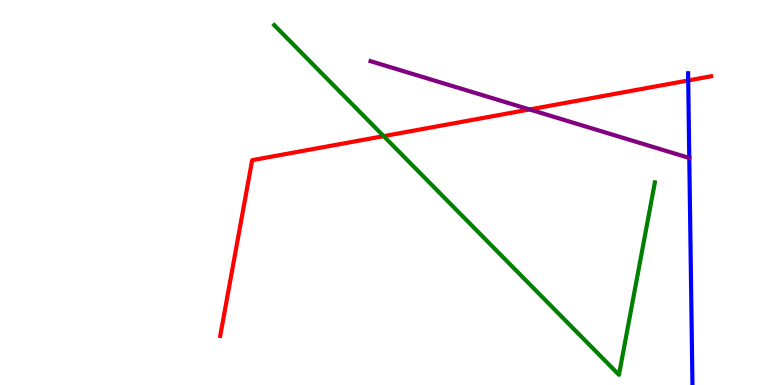[{'lines': ['blue', 'red'], 'intersections': [{'x': 8.88, 'y': 7.91}]}, {'lines': ['green', 'red'], 'intersections': [{'x': 4.95, 'y': 6.46}]}, {'lines': ['purple', 'red'], 'intersections': [{'x': 6.83, 'y': 7.16}]}, {'lines': ['blue', 'green'], 'intersections': []}, {'lines': ['blue', 'purple'], 'intersections': [{'x': 8.89, 'y': 5.9}]}, {'lines': ['green', 'purple'], 'intersections': []}]